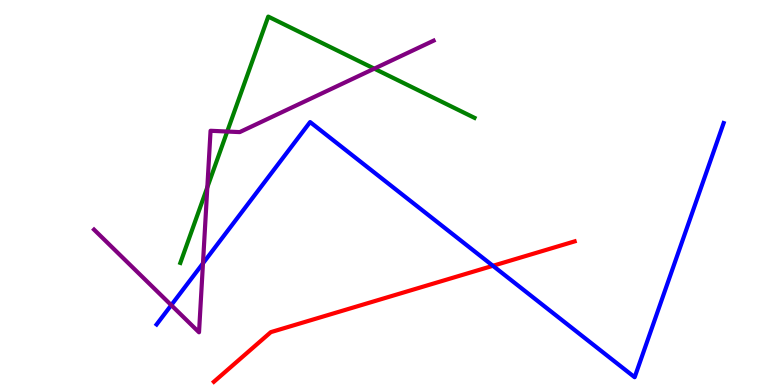[{'lines': ['blue', 'red'], 'intersections': [{'x': 6.36, 'y': 3.1}]}, {'lines': ['green', 'red'], 'intersections': []}, {'lines': ['purple', 'red'], 'intersections': []}, {'lines': ['blue', 'green'], 'intersections': []}, {'lines': ['blue', 'purple'], 'intersections': [{'x': 2.21, 'y': 2.07}, {'x': 2.62, 'y': 3.16}]}, {'lines': ['green', 'purple'], 'intersections': [{'x': 2.68, 'y': 5.14}, {'x': 2.93, 'y': 6.58}, {'x': 4.83, 'y': 8.22}]}]